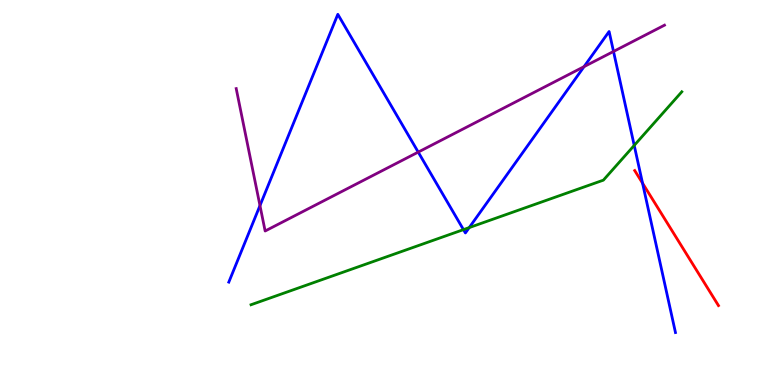[{'lines': ['blue', 'red'], 'intersections': [{'x': 8.29, 'y': 5.24}]}, {'lines': ['green', 'red'], 'intersections': []}, {'lines': ['purple', 'red'], 'intersections': []}, {'lines': ['blue', 'green'], 'intersections': [{'x': 5.98, 'y': 4.04}, {'x': 6.05, 'y': 4.09}, {'x': 8.18, 'y': 6.22}]}, {'lines': ['blue', 'purple'], 'intersections': [{'x': 3.35, 'y': 4.66}, {'x': 5.4, 'y': 6.05}, {'x': 7.54, 'y': 8.27}, {'x': 7.92, 'y': 8.66}]}, {'lines': ['green', 'purple'], 'intersections': []}]